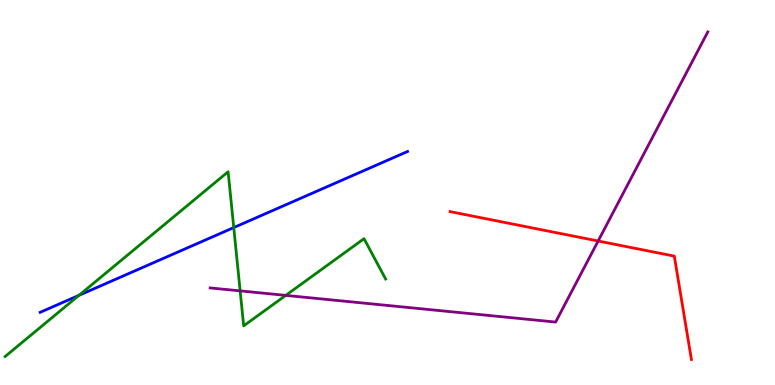[{'lines': ['blue', 'red'], 'intersections': []}, {'lines': ['green', 'red'], 'intersections': []}, {'lines': ['purple', 'red'], 'intersections': [{'x': 7.72, 'y': 3.74}]}, {'lines': ['blue', 'green'], 'intersections': [{'x': 1.02, 'y': 2.33}, {'x': 3.02, 'y': 4.09}]}, {'lines': ['blue', 'purple'], 'intersections': []}, {'lines': ['green', 'purple'], 'intersections': [{'x': 3.1, 'y': 2.44}, {'x': 3.69, 'y': 2.33}]}]